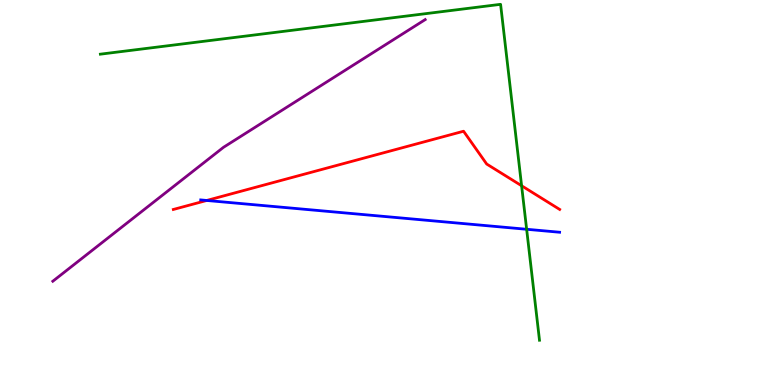[{'lines': ['blue', 'red'], 'intersections': [{'x': 2.67, 'y': 4.79}]}, {'lines': ['green', 'red'], 'intersections': [{'x': 6.73, 'y': 5.18}]}, {'lines': ['purple', 'red'], 'intersections': []}, {'lines': ['blue', 'green'], 'intersections': [{'x': 6.8, 'y': 4.04}]}, {'lines': ['blue', 'purple'], 'intersections': []}, {'lines': ['green', 'purple'], 'intersections': []}]